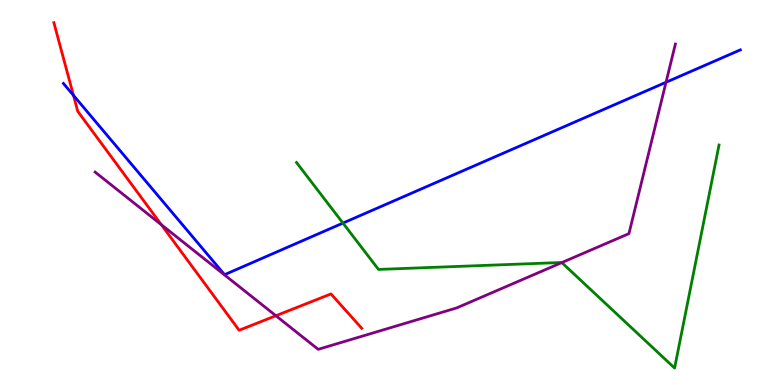[{'lines': ['blue', 'red'], 'intersections': [{'x': 0.948, 'y': 7.52}]}, {'lines': ['green', 'red'], 'intersections': []}, {'lines': ['purple', 'red'], 'intersections': [{'x': 2.08, 'y': 4.16}, {'x': 3.56, 'y': 1.8}]}, {'lines': ['blue', 'green'], 'intersections': [{'x': 4.43, 'y': 4.21}]}, {'lines': ['blue', 'purple'], 'intersections': [{'x': 8.59, 'y': 7.86}]}, {'lines': ['green', 'purple'], 'intersections': [{'x': 7.25, 'y': 3.18}]}]